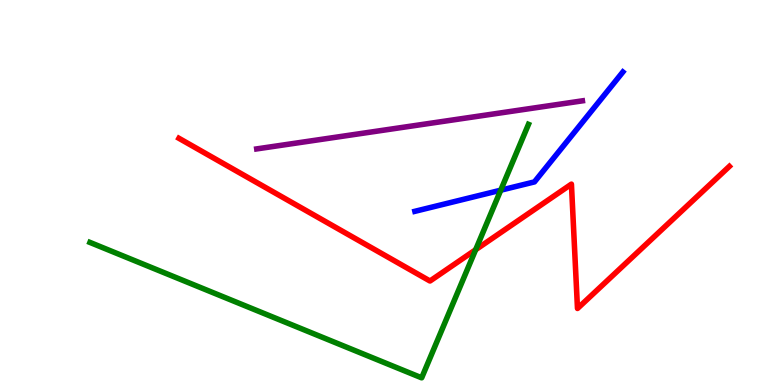[{'lines': ['blue', 'red'], 'intersections': []}, {'lines': ['green', 'red'], 'intersections': [{'x': 6.14, 'y': 3.51}]}, {'lines': ['purple', 'red'], 'intersections': []}, {'lines': ['blue', 'green'], 'intersections': [{'x': 6.46, 'y': 5.06}]}, {'lines': ['blue', 'purple'], 'intersections': []}, {'lines': ['green', 'purple'], 'intersections': []}]